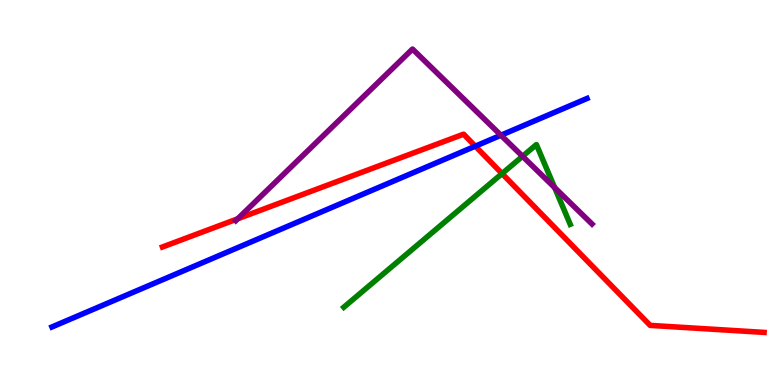[{'lines': ['blue', 'red'], 'intersections': [{'x': 6.13, 'y': 6.2}]}, {'lines': ['green', 'red'], 'intersections': [{'x': 6.48, 'y': 5.49}]}, {'lines': ['purple', 'red'], 'intersections': [{'x': 3.07, 'y': 4.32}]}, {'lines': ['blue', 'green'], 'intersections': []}, {'lines': ['blue', 'purple'], 'intersections': [{'x': 6.46, 'y': 6.49}]}, {'lines': ['green', 'purple'], 'intersections': [{'x': 6.74, 'y': 5.94}, {'x': 7.16, 'y': 5.13}]}]